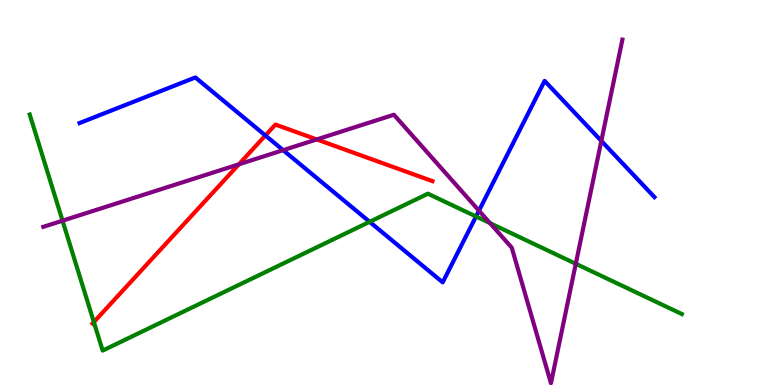[{'lines': ['blue', 'red'], 'intersections': [{'x': 3.42, 'y': 6.48}]}, {'lines': ['green', 'red'], 'intersections': [{'x': 1.21, 'y': 1.63}]}, {'lines': ['purple', 'red'], 'intersections': [{'x': 3.08, 'y': 5.73}, {'x': 4.09, 'y': 6.38}]}, {'lines': ['blue', 'green'], 'intersections': [{'x': 4.77, 'y': 4.24}, {'x': 6.14, 'y': 4.38}]}, {'lines': ['blue', 'purple'], 'intersections': [{'x': 3.65, 'y': 6.1}, {'x': 6.18, 'y': 4.53}, {'x': 7.76, 'y': 6.34}]}, {'lines': ['green', 'purple'], 'intersections': [{'x': 0.807, 'y': 4.27}, {'x': 6.32, 'y': 4.2}, {'x': 7.43, 'y': 3.15}]}]